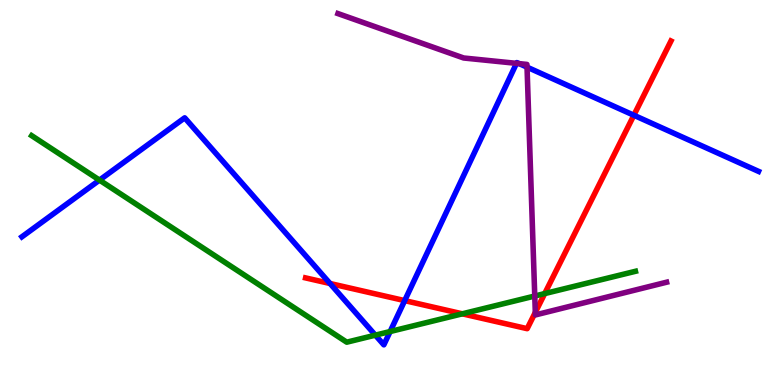[{'lines': ['blue', 'red'], 'intersections': [{'x': 4.26, 'y': 2.64}, {'x': 5.22, 'y': 2.19}, {'x': 8.18, 'y': 7.01}]}, {'lines': ['green', 'red'], 'intersections': [{'x': 5.97, 'y': 1.85}, {'x': 7.03, 'y': 2.37}]}, {'lines': ['purple', 'red'], 'intersections': [{'x': 6.91, 'y': 1.89}]}, {'lines': ['blue', 'green'], 'intersections': [{'x': 1.28, 'y': 5.32}, {'x': 4.84, 'y': 1.29}, {'x': 5.03, 'y': 1.39}]}, {'lines': ['blue', 'purple'], 'intersections': [{'x': 6.66, 'y': 8.35}, {'x': 6.7, 'y': 8.35}, {'x': 6.8, 'y': 8.26}]}, {'lines': ['green', 'purple'], 'intersections': [{'x': 6.9, 'y': 2.31}]}]